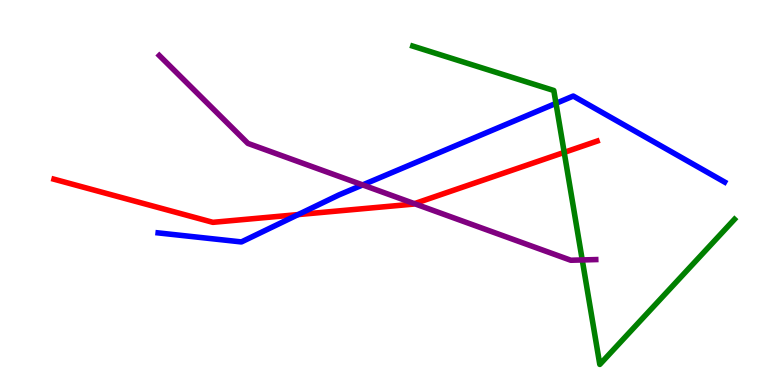[{'lines': ['blue', 'red'], 'intersections': [{'x': 3.85, 'y': 4.43}]}, {'lines': ['green', 'red'], 'intersections': [{'x': 7.28, 'y': 6.04}]}, {'lines': ['purple', 'red'], 'intersections': [{'x': 5.35, 'y': 4.71}]}, {'lines': ['blue', 'green'], 'intersections': [{'x': 7.17, 'y': 7.32}]}, {'lines': ['blue', 'purple'], 'intersections': [{'x': 4.68, 'y': 5.2}]}, {'lines': ['green', 'purple'], 'intersections': [{'x': 7.51, 'y': 3.25}]}]